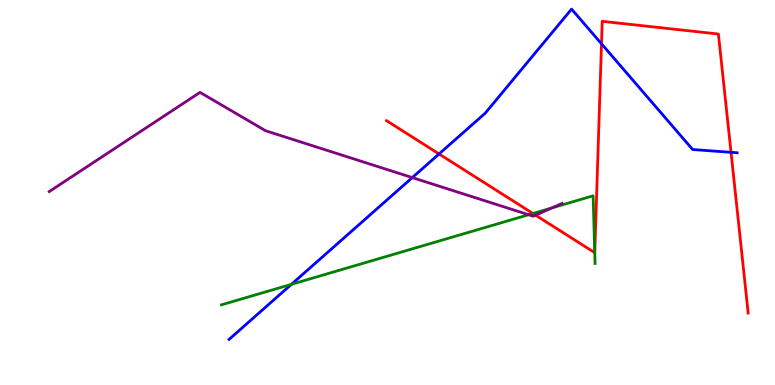[{'lines': ['blue', 'red'], 'intersections': [{'x': 5.67, 'y': 6.0}, {'x': 7.76, 'y': 8.86}, {'x': 9.43, 'y': 6.04}]}, {'lines': ['green', 'red'], 'intersections': [{'x': 6.88, 'y': 4.46}, {'x': 7.67, 'y': 3.44}]}, {'lines': ['purple', 'red'], 'intersections': [{'x': 6.91, 'y': 4.41}]}, {'lines': ['blue', 'green'], 'intersections': [{'x': 3.76, 'y': 2.62}]}, {'lines': ['blue', 'purple'], 'intersections': [{'x': 5.32, 'y': 5.39}]}, {'lines': ['green', 'purple'], 'intersections': [{'x': 6.82, 'y': 4.42}, {'x': 7.12, 'y': 4.6}]}]